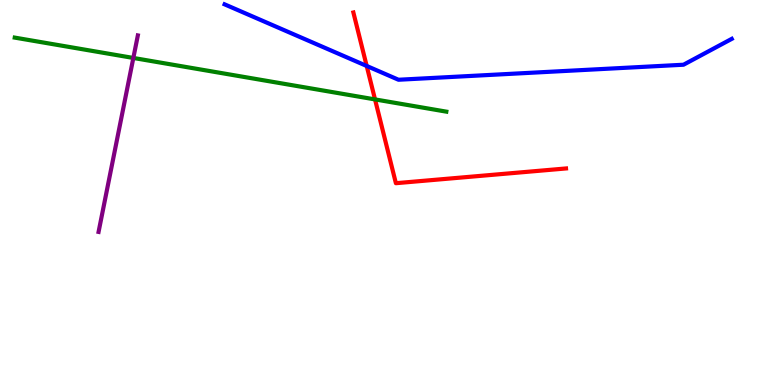[{'lines': ['blue', 'red'], 'intersections': [{'x': 4.73, 'y': 8.29}]}, {'lines': ['green', 'red'], 'intersections': [{'x': 4.84, 'y': 7.42}]}, {'lines': ['purple', 'red'], 'intersections': []}, {'lines': ['blue', 'green'], 'intersections': []}, {'lines': ['blue', 'purple'], 'intersections': []}, {'lines': ['green', 'purple'], 'intersections': [{'x': 1.72, 'y': 8.49}]}]